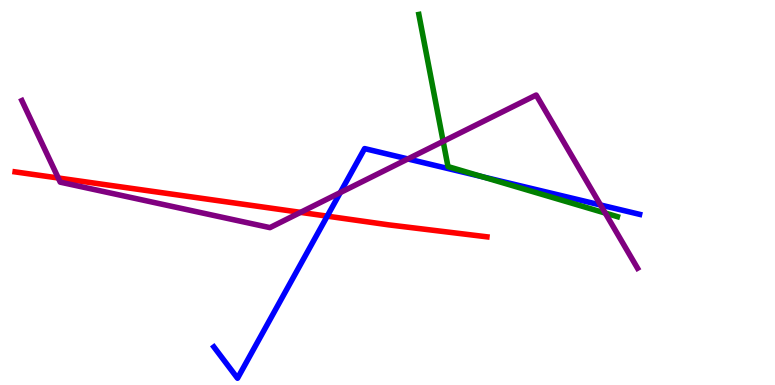[{'lines': ['blue', 'red'], 'intersections': [{'x': 4.22, 'y': 4.39}]}, {'lines': ['green', 'red'], 'intersections': []}, {'lines': ['purple', 'red'], 'intersections': [{'x': 0.752, 'y': 5.38}, {'x': 3.88, 'y': 4.48}]}, {'lines': ['blue', 'green'], 'intersections': [{'x': 6.23, 'y': 5.41}]}, {'lines': ['blue', 'purple'], 'intersections': [{'x': 4.39, 'y': 5.0}, {'x': 5.26, 'y': 5.87}, {'x': 7.75, 'y': 4.68}]}, {'lines': ['green', 'purple'], 'intersections': [{'x': 5.72, 'y': 6.33}, {'x': 7.81, 'y': 4.47}]}]